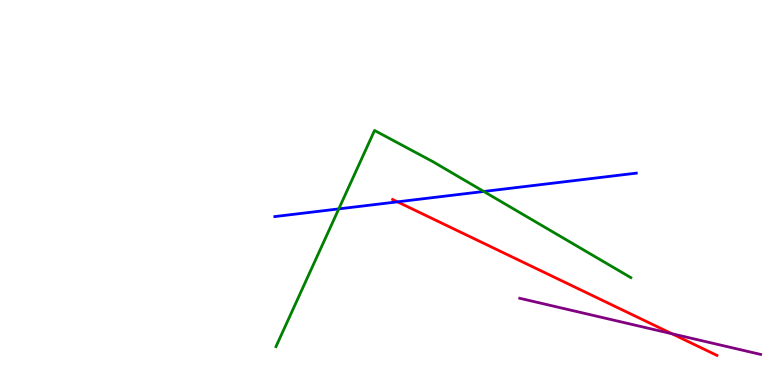[{'lines': ['blue', 'red'], 'intersections': [{'x': 5.13, 'y': 4.76}]}, {'lines': ['green', 'red'], 'intersections': []}, {'lines': ['purple', 'red'], 'intersections': [{'x': 8.67, 'y': 1.33}]}, {'lines': ['blue', 'green'], 'intersections': [{'x': 4.37, 'y': 4.57}, {'x': 6.24, 'y': 5.03}]}, {'lines': ['blue', 'purple'], 'intersections': []}, {'lines': ['green', 'purple'], 'intersections': []}]